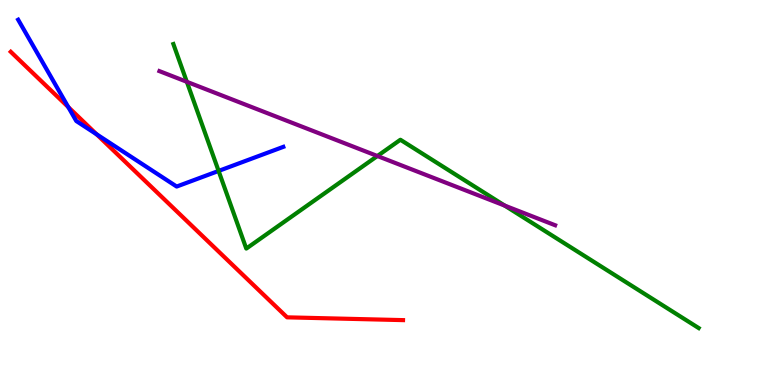[{'lines': ['blue', 'red'], 'intersections': [{'x': 0.881, 'y': 7.22}, {'x': 1.25, 'y': 6.51}]}, {'lines': ['green', 'red'], 'intersections': []}, {'lines': ['purple', 'red'], 'intersections': []}, {'lines': ['blue', 'green'], 'intersections': [{'x': 2.82, 'y': 5.56}]}, {'lines': ['blue', 'purple'], 'intersections': []}, {'lines': ['green', 'purple'], 'intersections': [{'x': 2.41, 'y': 7.88}, {'x': 4.87, 'y': 5.95}, {'x': 6.51, 'y': 4.66}]}]